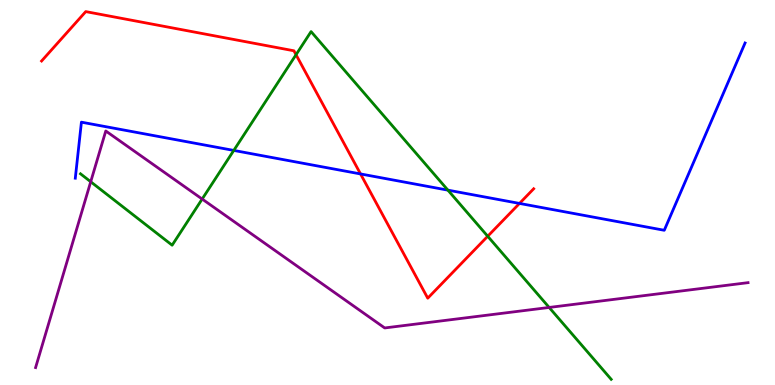[{'lines': ['blue', 'red'], 'intersections': [{'x': 4.65, 'y': 5.48}, {'x': 6.7, 'y': 4.72}]}, {'lines': ['green', 'red'], 'intersections': [{'x': 3.82, 'y': 8.58}, {'x': 6.29, 'y': 3.86}]}, {'lines': ['purple', 'red'], 'intersections': []}, {'lines': ['blue', 'green'], 'intersections': [{'x': 3.02, 'y': 6.09}, {'x': 5.78, 'y': 5.06}]}, {'lines': ['blue', 'purple'], 'intersections': []}, {'lines': ['green', 'purple'], 'intersections': [{'x': 1.17, 'y': 5.28}, {'x': 2.61, 'y': 4.83}, {'x': 7.09, 'y': 2.01}]}]